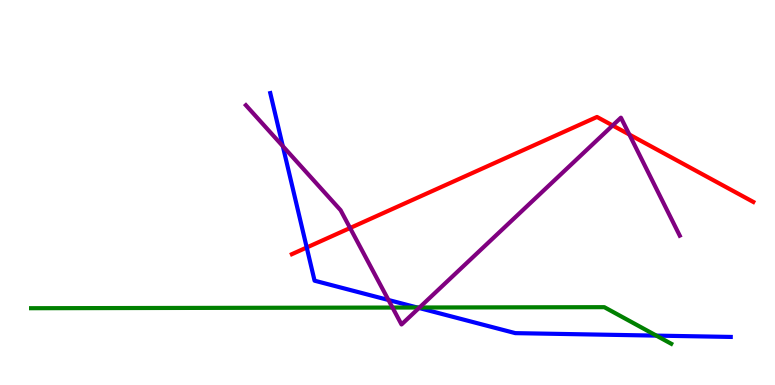[{'lines': ['blue', 'red'], 'intersections': [{'x': 3.96, 'y': 3.57}]}, {'lines': ['green', 'red'], 'intersections': []}, {'lines': ['purple', 'red'], 'intersections': [{'x': 4.52, 'y': 4.08}, {'x': 7.91, 'y': 6.74}, {'x': 8.12, 'y': 6.51}]}, {'lines': ['blue', 'green'], 'intersections': [{'x': 5.38, 'y': 2.01}, {'x': 8.47, 'y': 1.28}]}, {'lines': ['blue', 'purple'], 'intersections': [{'x': 3.65, 'y': 6.2}, {'x': 5.01, 'y': 2.21}, {'x': 5.41, 'y': 2.0}]}, {'lines': ['green', 'purple'], 'intersections': [{'x': 5.06, 'y': 2.01}, {'x': 5.41, 'y': 2.01}]}]